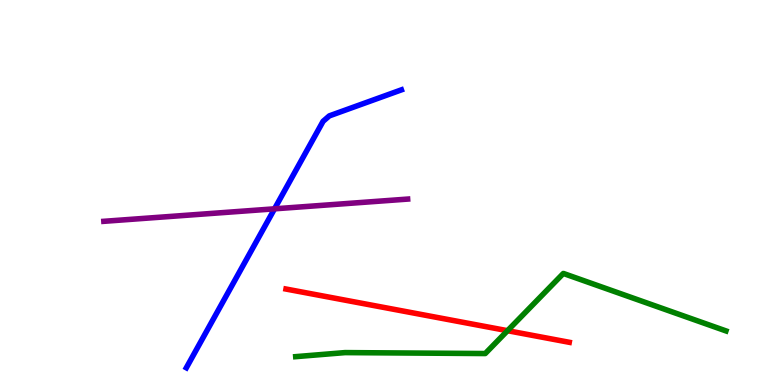[{'lines': ['blue', 'red'], 'intersections': []}, {'lines': ['green', 'red'], 'intersections': [{'x': 6.55, 'y': 1.41}]}, {'lines': ['purple', 'red'], 'intersections': []}, {'lines': ['blue', 'green'], 'intersections': []}, {'lines': ['blue', 'purple'], 'intersections': [{'x': 3.54, 'y': 4.58}]}, {'lines': ['green', 'purple'], 'intersections': []}]